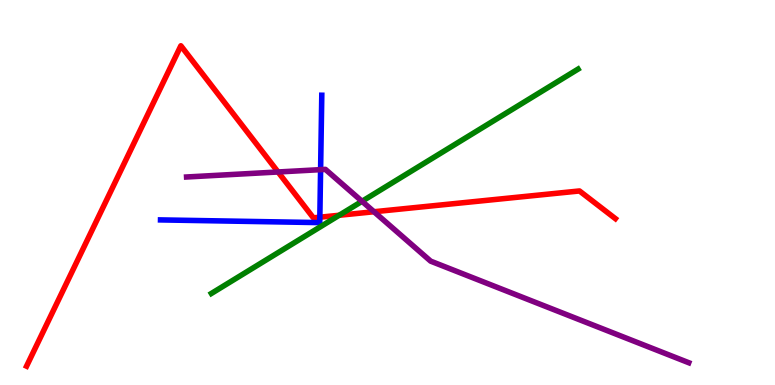[{'lines': ['blue', 'red'], 'intersections': [{'x': 4.13, 'y': 4.36}]}, {'lines': ['green', 'red'], 'intersections': [{'x': 4.38, 'y': 4.41}]}, {'lines': ['purple', 'red'], 'intersections': [{'x': 3.59, 'y': 5.53}, {'x': 4.83, 'y': 4.5}]}, {'lines': ['blue', 'green'], 'intersections': []}, {'lines': ['blue', 'purple'], 'intersections': [{'x': 4.14, 'y': 5.59}]}, {'lines': ['green', 'purple'], 'intersections': [{'x': 4.67, 'y': 4.77}]}]